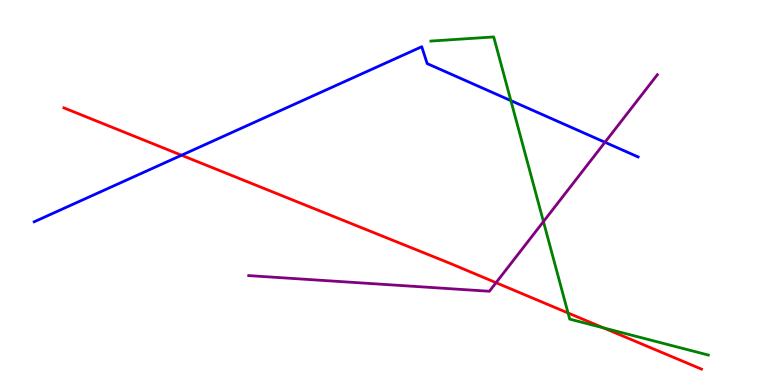[{'lines': ['blue', 'red'], 'intersections': [{'x': 2.34, 'y': 5.97}]}, {'lines': ['green', 'red'], 'intersections': [{'x': 7.33, 'y': 1.87}, {'x': 7.79, 'y': 1.48}]}, {'lines': ['purple', 'red'], 'intersections': [{'x': 6.4, 'y': 2.66}]}, {'lines': ['blue', 'green'], 'intersections': [{'x': 6.59, 'y': 7.39}]}, {'lines': ['blue', 'purple'], 'intersections': [{'x': 7.81, 'y': 6.3}]}, {'lines': ['green', 'purple'], 'intersections': [{'x': 7.01, 'y': 4.24}]}]